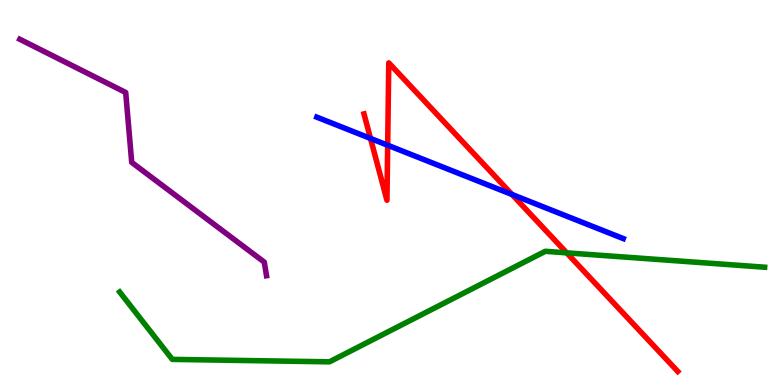[{'lines': ['blue', 'red'], 'intersections': [{'x': 4.78, 'y': 6.4}, {'x': 5.0, 'y': 6.23}, {'x': 6.61, 'y': 4.95}]}, {'lines': ['green', 'red'], 'intersections': [{'x': 7.31, 'y': 3.43}]}, {'lines': ['purple', 'red'], 'intersections': []}, {'lines': ['blue', 'green'], 'intersections': []}, {'lines': ['blue', 'purple'], 'intersections': []}, {'lines': ['green', 'purple'], 'intersections': []}]